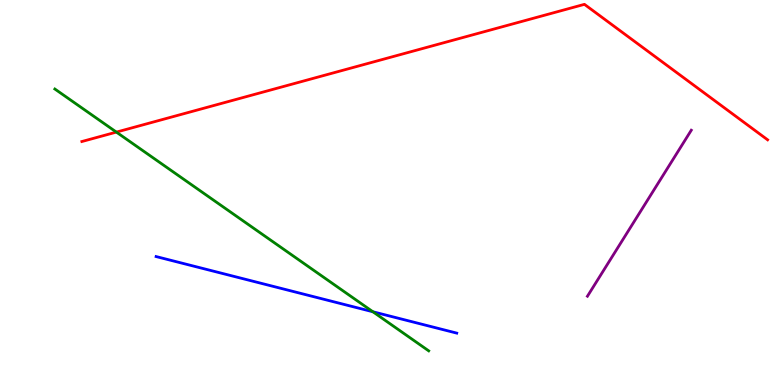[{'lines': ['blue', 'red'], 'intersections': []}, {'lines': ['green', 'red'], 'intersections': [{'x': 1.5, 'y': 6.57}]}, {'lines': ['purple', 'red'], 'intersections': []}, {'lines': ['blue', 'green'], 'intersections': [{'x': 4.81, 'y': 1.9}]}, {'lines': ['blue', 'purple'], 'intersections': []}, {'lines': ['green', 'purple'], 'intersections': []}]